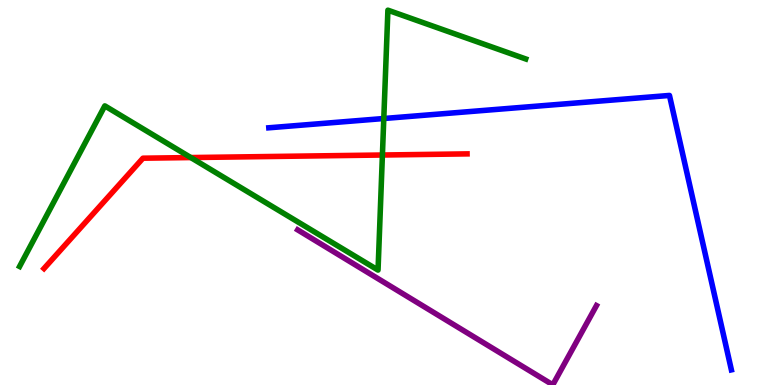[{'lines': ['blue', 'red'], 'intersections': []}, {'lines': ['green', 'red'], 'intersections': [{'x': 2.46, 'y': 5.91}, {'x': 4.93, 'y': 5.97}]}, {'lines': ['purple', 'red'], 'intersections': []}, {'lines': ['blue', 'green'], 'intersections': [{'x': 4.95, 'y': 6.92}]}, {'lines': ['blue', 'purple'], 'intersections': []}, {'lines': ['green', 'purple'], 'intersections': []}]